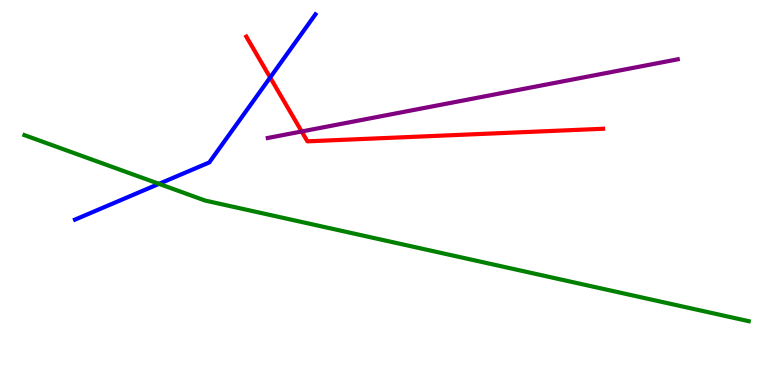[{'lines': ['blue', 'red'], 'intersections': [{'x': 3.49, 'y': 7.99}]}, {'lines': ['green', 'red'], 'intersections': []}, {'lines': ['purple', 'red'], 'intersections': [{'x': 3.89, 'y': 6.58}]}, {'lines': ['blue', 'green'], 'intersections': [{'x': 2.05, 'y': 5.22}]}, {'lines': ['blue', 'purple'], 'intersections': []}, {'lines': ['green', 'purple'], 'intersections': []}]